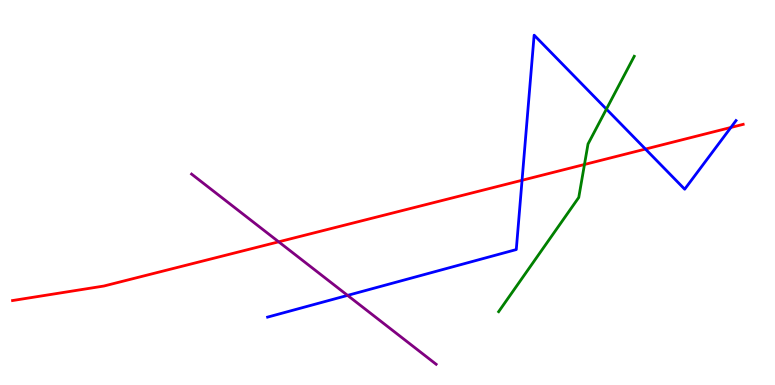[{'lines': ['blue', 'red'], 'intersections': [{'x': 6.74, 'y': 5.32}, {'x': 8.33, 'y': 6.13}, {'x': 9.43, 'y': 6.69}]}, {'lines': ['green', 'red'], 'intersections': [{'x': 7.54, 'y': 5.73}]}, {'lines': ['purple', 'red'], 'intersections': [{'x': 3.6, 'y': 3.72}]}, {'lines': ['blue', 'green'], 'intersections': [{'x': 7.82, 'y': 7.17}]}, {'lines': ['blue', 'purple'], 'intersections': [{'x': 4.48, 'y': 2.33}]}, {'lines': ['green', 'purple'], 'intersections': []}]